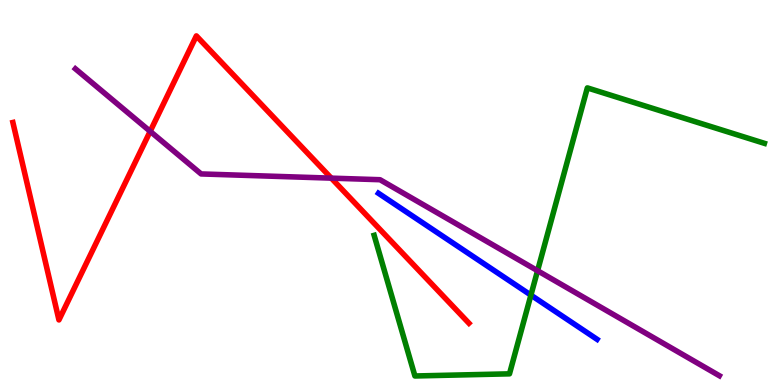[{'lines': ['blue', 'red'], 'intersections': []}, {'lines': ['green', 'red'], 'intersections': []}, {'lines': ['purple', 'red'], 'intersections': [{'x': 1.94, 'y': 6.59}, {'x': 4.27, 'y': 5.37}]}, {'lines': ['blue', 'green'], 'intersections': [{'x': 6.85, 'y': 2.33}]}, {'lines': ['blue', 'purple'], 'intersections': []}, {'lines': ['green', 'purple'], 'intersections': [{'x': 6.94, 'y': 2.97}]}]